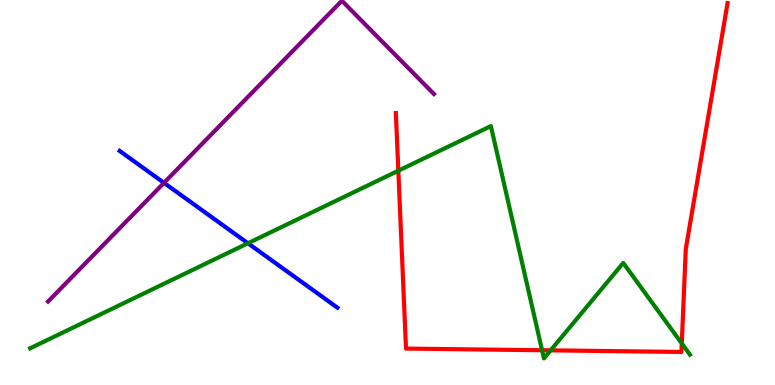[{'lines': ['blue', 'red'], 'intersections': []}, {'lines': ['green', 'red'], 'intersections': [{'x': 5.14, 'y': 5.57}, {'x': 6.99, 'y': 0.903}, {'x': 7.11, 'y': 0.9}, {'x': 8.8, 'y': 1.08}]}, {'lines': ['purple', 'red'], 'intersections': []}, {'lines': ['blue', 'green'], 'intersections': [{'x': 3.2, 'y': 3.68}]}, {'lines': ['blue', 'purple'], 'intersections': [{'x': 2.12, 'y': 5.25}]}, {'lines': ['green', 'purple'], 'intersections': []}]